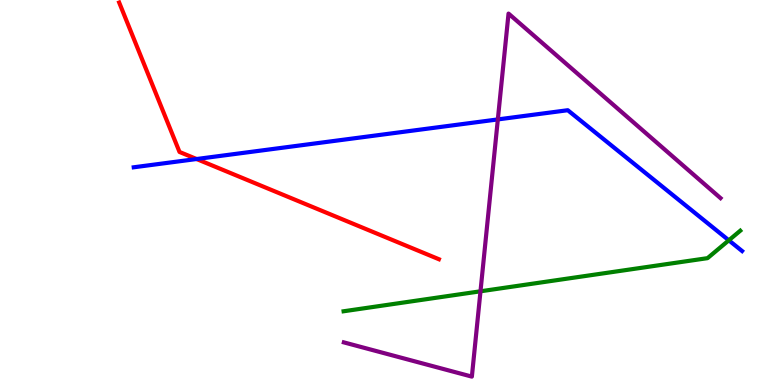[{'lines': ['blue', 'red'], 'intersections': [{'x': 2.54, 'y': 5.87}]}, {'lines': ['green', 'red'], 'intersections': []}, {'lines': ['purple', 'red'], 'intersections': []}, {'lines': ['blue', 'green'], 'intersections': [{'x': 9.4, 'y': 3.76}]}, {'lines': ['blue', 'purple'], 'intersections': [{'x': 6.42, 'y': 6.9}]}, {'lines': ['green', 'purple'], 'intersections': [{'x': 6.2, 'y': 2.43}]}]